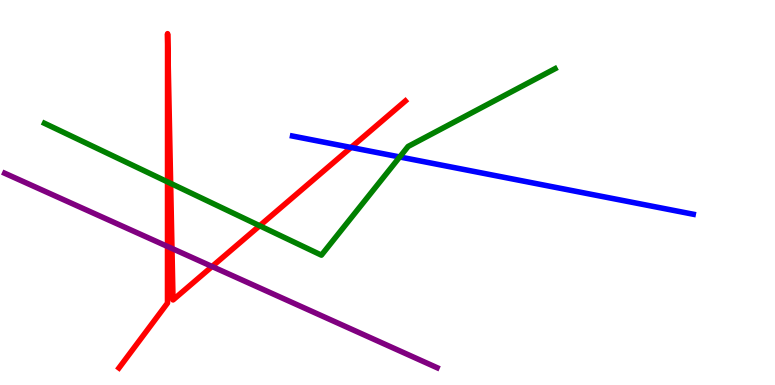[{'lines': ['blue', 'red'], 'intersections': [{'x': 4.53, 'y': 6.17}]}, {'lines': ['green', 'red'], 'intersections': [{'x': 2.16, 'y': 5.28}, {'x': 2.2, 'y': 5.24}, {'x': 3.35, 'y': 4.14}]}, {'lines': ['purple', 'red'], 'intersections': [{'x': 2.16, 'y': 3.6}, {'x': 2.22, 'y': 3.55}, {'x': 2.74, 'y': 3.08}]}, {'lines': ['blue', 'green'], 'intersections': [{'x': 5.16, 'y': 5.92}]}, {'lines': ['blue', 'purple'], 'intersections': []}, {'lines': ['green', 'purple'], 'intersections': []}]